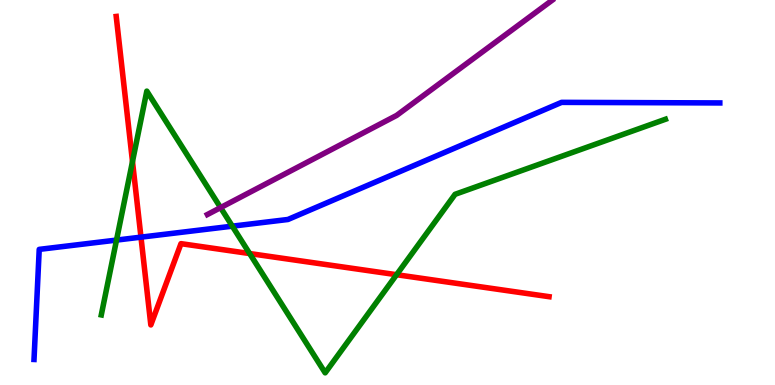[{'lines': ['blue', 'red'], 'intersections': [{'x': 1.82, 'y': 3.84}]}, {'lines': ['green', 'red'], 'intersections': [{'x': 1.71, 'y': 5.8}, {'x': 3.22, 'y': 3.41}, {'x': 5.12, 'y': 2.86}]}, {'lines': ['purple', 'red'], 'intersections': []}, {'lines': ['blue', 'green'], 'intersections': [{'x': 1.5, 'y': 3.76}, {'x': 3.0, 'y': 4.13}]}, {'lines': ['blue', 'purple'], 'intersections': []}, {'lines': ['green', 'purple'], 'intersections': [{'x': 2.85, 'y': 4.61}]}]